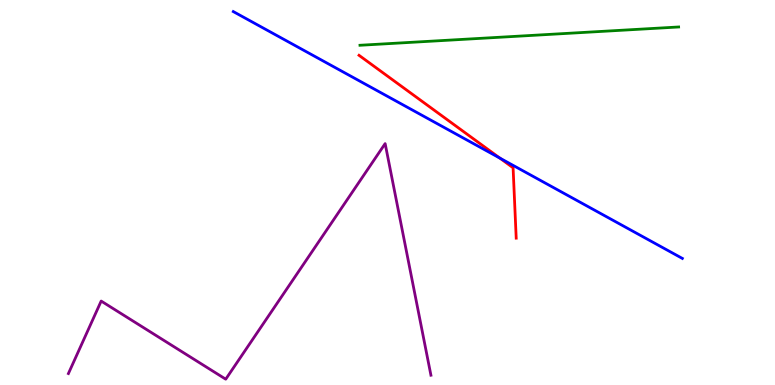[{'lines': ['blue', 'red'], 'intersections': [{'x': 6.45, 'y': 5.89}]}, {'lines': ['green', 'red'], 'intersections': []}, {'lines': ['purple', 'red'], 'intersections': []}, {'lines': ['blue', 'green'], 'intersections': []}, {'lines': ['blue', 'purple'], 'intersections': []}, {'lines': ['green', 'purple'], 'intersections': []}]